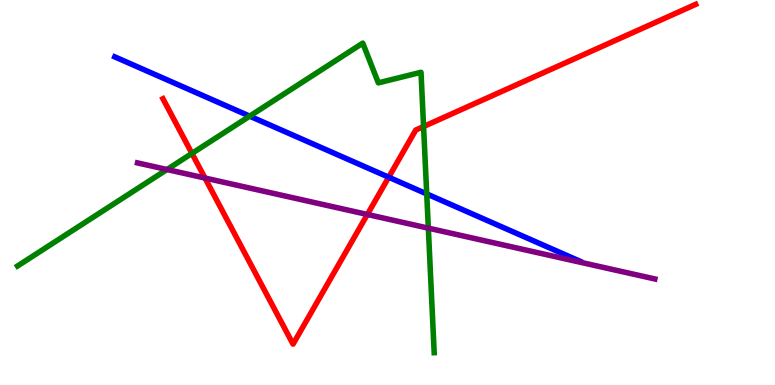[{'lines': ['blue', 'red'], 'intersections': [{'x': 5.02, 'y': 5.4}]}, {'lines': ['green', 'red'], 'intersections': [{'x': 2.48, 'y': 6.02}, {'x': 5.47, 'y': 6.71}]}, {'lines': ['purple', 'red'], 'intersections': [{'x': 2.65, 'y': 5.38}, {'x': 4.74, 'y': 4.43}]}, {'lines': ['blue', 'green'], 'intersections': [{'x': 3.22, 'y': 6.98}, {'x': 5.51, 'y': 4.96}]}, {'lines': ['blue', 'purple'], 'intersections': []}, {'lines': ['green', 'purple'], 'intersections': [{'x': 2.15, 'y': 5.6}, {'x': 5.53, 'y': 4.07}]}]